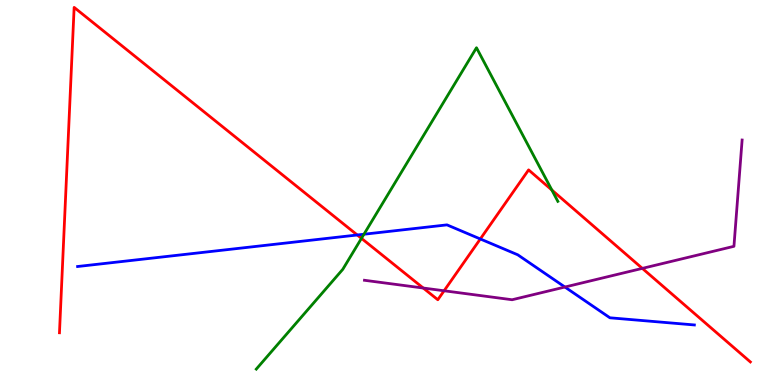[{'lines': ['blue', 'red'], 'intersections': [{'x': 4.61, 'y': 3.9}, {'x': 6.2, 'y': 3.79}]}, {'lines': ['green', 'red'], 'intersections': [{'x': 4.66, 'y': 3.81}, {'x': 7.12, 'y': 5.06}]}, {'lines': ['purple', 'red'], 'intersections': [{'x': 5.46, 'y': 2.52}, {'x': 5.73, 'y': 2.45}, {'x': 8.29, 'y': 3.03}]}, {'lines': ['blue', 'green'], 'intersections': [{'x': 4.7, 'y': 3.92}]}, {'lines': ['blue', 'purple'], 'intersections': [{'x': 7.29, 'y': 2.54}]}, {'lines': ['green', 'purple'], 'intersections': []}]